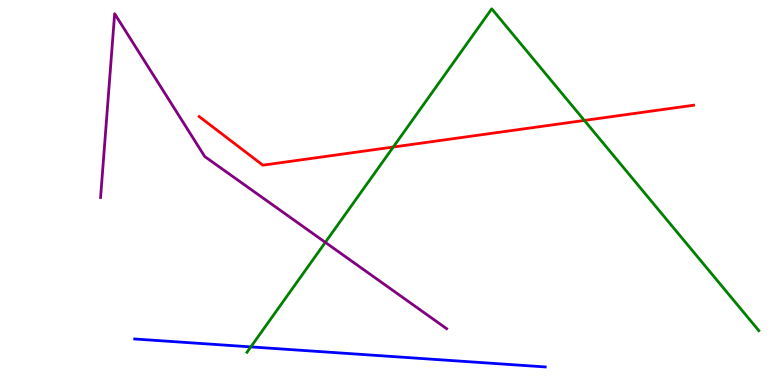[{'lines': ['blue', 'red'], 'intersections': []}, {'lines': ['green', 'red'], 'intersections': [{'x': 5.07, 'y': 6.18}, {'x': 7.54, 'y': 6.87}]}, {'lines': ['purple', 'red'], 'intersections': []}, {'lines': ['blue', 'green'], 'intersections': [{'x': 3.24, 'y': 0.99}]}, {'lines': ['blue', 'purple'], 'intersections': []}, {'lines': ['green', 'purple'], 'intersections': [{'x': 4.2, 'y': 3.71}]}]